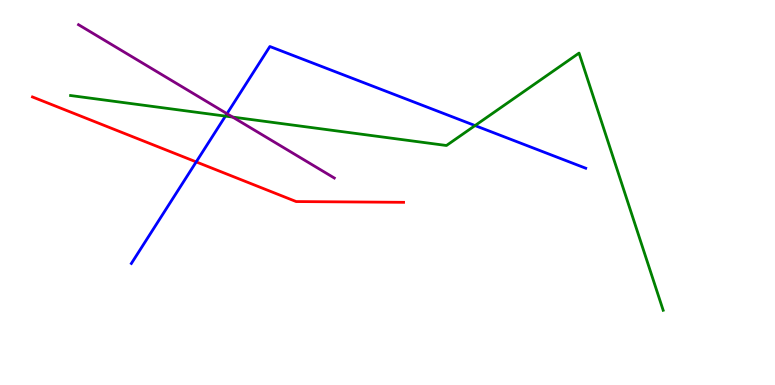[{'lines': ['blue', 'red'], 'intersections': [{'x': 2.53, 'y': 5.79}]}, {'lines': ['green', 'red'], 'intersections': []}, {'lines': ['purple', 'red'], 'intersections': []}, {'lines': ['blue', 'green'], 'intersections': [{'x': 2.91, 'y': 6.98}, {'x': 6.13, 'y': 6.74}]}, {'lines': ['blue', 'purple'], 'intersections': [{'x': 2.93, 'y': 7.05}]}, {'lines': ['green', 'purple'], 'intersections': [{'x': 3.0, 'y': 6.96}]}]